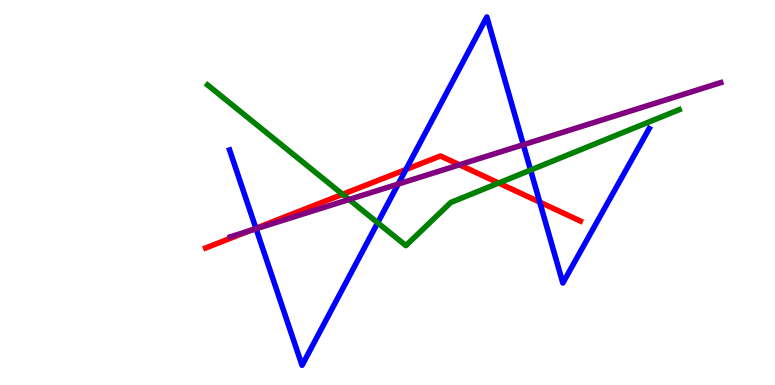[{'lines': ['blue', 'red'], 'intersections': [{'x': 3.3, 'y': 4.07}, {'x': 5.24, 'y': 5.6}, {'x': 6.96, 'y': 4.75}]}, {'lines': ['green', 'red'], 'intersections': [{'x': 4.42, 'y': 4.95}, {'x': 6.43, 'y': 5.25}]}, {'lines': ['purple', 'red'], 'intersections': [{'x': 3.22, 'y': 4.0}, {'x': 5.93, 'y': 5.72}]}, {'lines': ['blue', 'green'], 'intersections': [{'x': 4.87, 'y': 4.21}, {'x': 6.85, 'y': 5.58}]}, {'lines': ['blue', 'purple'], 'intersections': [{'x': 3.3, 'y': 4.06}, {'x': 5.14, 'y': 5.22}, {'x': 6.75, 'y': 6.24}]}, {'lines': ['green', 'purple'], 'intersections': [{'x': 4.5, 'y': 4.82}]}]